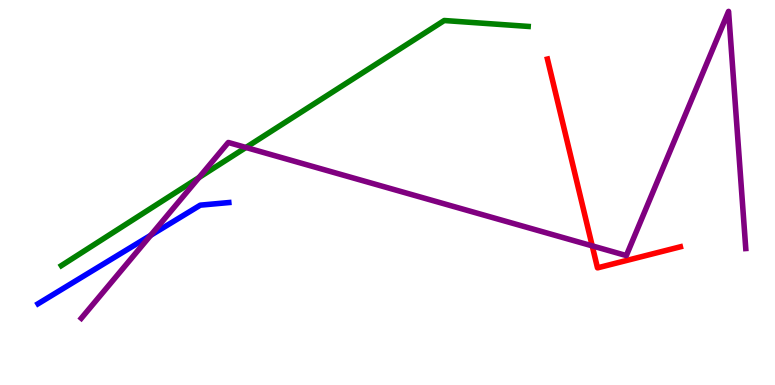[{'lines': ['blue', 'red'], 'intersections': []}, {'lines': ['green', 'red'], 'intersections': []}, {'lines': ['purple', 'red'], 'intersections': [{'x': 7.64, 'y': 3.61}]}, {'lines': ['blue', 'green'], 'intersections': []}, {'lines': ['blue', 'purple'], 'intersections': [{'x': 1.94, 'y': 3.89}]}, {'lines': ['green', 'purple'], 'intersections': [{'x': 2.57, 'y': 5.39}, {'x': 3.17, 'y': 6.17}]}]